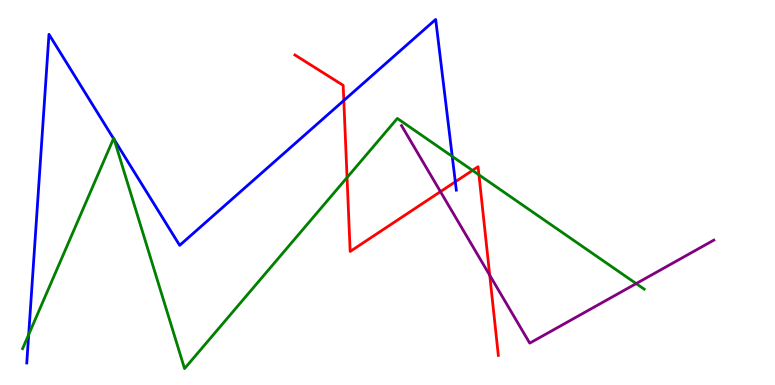[{'lines': ['blue', 'red'], 'intersections': [{'x': 4.44, 'y': 7.39}, {'x': 5.87, 'y': 5.28}]}, {'lines': ['green', 'red'], 'intersections': [{'x': 4.48, 'y': 5.39}, {'x': 6.1, 'y': 5.57}, {'x': 6.18, 'y': 5.46}]}, {'lines': ['purple', 'red'], 'intersections': [{'x': 5.68, 'y': 5.02}, {'x': 6.32, 'y': 2.85}]}, {'lines': ['blue', 'green'], 'intersections': [{'x': 0.37, 'y': 1.31}, {'x': 1.47, 'y': 6.4}, {'x': 1.47, 'y': 6.37}, {'x': 5.84, 'y': 5.94}]}, {'lines': ['blue', 'purple'], 'intersections': []}, {'lines': ['green', 'purple'], 'intersections': [{'x': 8.21, 'y': 2.63}]}]